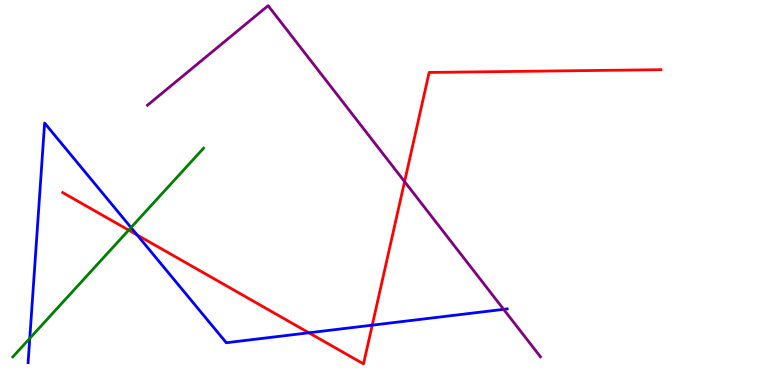[{'lines': ['blue', 'red'], 'intersections': [{'x': 1.77, 'y': 3.9}, {'x': 3.99, 'y': 1.36}, {'x': 4.8, 'y': 1.55}]}, {'lines': ['green', 'red'], 'intersections': [{'x': 1.66, 'y': 4.02}]}, {'lines': ['purple', 'red'], 'intersections': [{'x': 5.22, 'y': 5.28}]}, {'lines': ['blue', 'green'], 'intersections': [{'x': 0.384, 'y': 1.21}, {'x': 1.69, 'y': 4.09}]}, {'lines': ['blue', 'purple'], 'intersections': [{'x': 6.5, 'y': 1.97}]}, {'lines': ['green', 'purple'], 'intersections': []}]